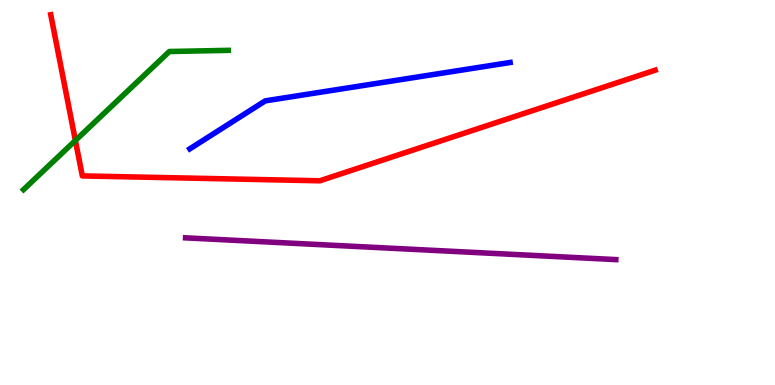[{'lines': ['blue', 'red'], 'intersections': []}, {'lines': ['green', 'red'], 'intersections': [{'x': 0.973, 'y': 6.35}]}, {'lines': ['purple', 'red'], 'intersections': []}, {'lines': ['blue', 'green'], 'intersections': []}, {'lines': ['blue', 'purple'], 'intersections': []}, {'lines': ['green', 'purple'], 'intersections': []}]